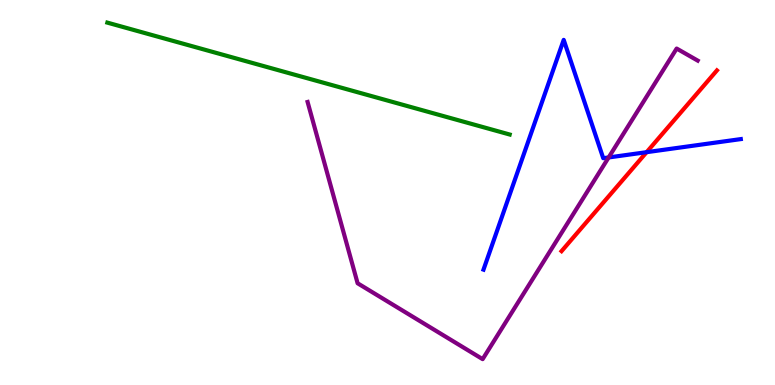[{'lines': ['blue', 'red'], 'intersections': [{'x': 8.34, 'y': 6.05}]}, {'lines': ['green', 'red'], 'intersections': []}, {'lines': ['purple', 'red'], 'intersections': []}, {'lines': ['blue', 'green'], 'intersections': []}, {'lines': ['blue', 'purple'], 'intersections': [{'x': 7.85, 'y': 5.91}]}, {'lines': ['green', 'purple'], 'intersections': []}]